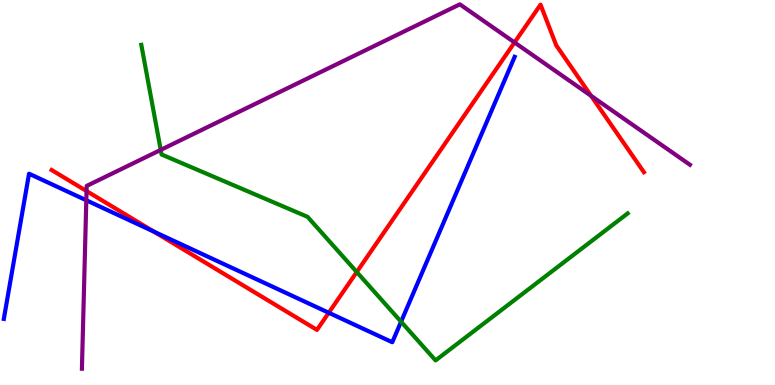[{'lines': ['blue', 'red'], 'intersections': [{'x': 1.99, 'y': 3.98}, {'x': 4.24, 'y': 1.88}]}, {'lines': ['green', 'red'], 'intersections': [{'x': 4.6, 'y': 2.93}]}, {'lines': ['purple', 'red'], 'intersections': [{'x': 1.12, 'y': 5.04}, {'x': 6.64, 'y': 8.9}, {'x': 7.63, 'y': 7.51}]}, {'lines': ['blue', 'green'], 'intersections': [{'x': 5.18, 'y': 1.64}]}, {'lines': ['blue', 'purple'], 'intersections': [{'x': 1.11, 'y': 4.8}]}, {'lines': ['green', 'purple'], 'intersections': [{'x': 2.07, 'y': 6.11}]}]